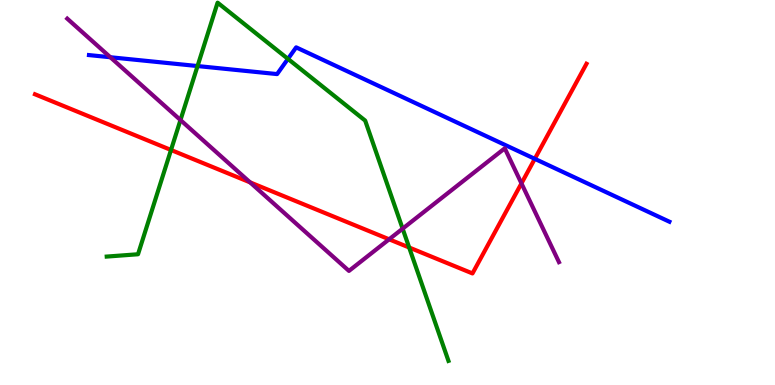[{'lines': ['blue', 'red'], 'intersections': [{'x': 6.9, 'y': 5.87}]}, {'lines': ['green', 'red'], 'intersections': [{'x': 2.21, 'y': 6.1}, {'x': 5.28, 'y': 3.57}]}, {'lines': ['purple', 'red'], 'intersections': [{'x': 3.23, 'y': 5.26}, {'x': 5.02, 'y': 3.78}, {'x': 6.73, 'y': 5.24}]}, {'lines': ['blue', 'green'], 'intersections': [{'x': 2.55, 'y': 8.28}, {'x': 3.72, 'y': 8.47}]}, {'lines': ['blue', 'purple'], 'intersections': [{'x': 1.42, 'y': 8.51}]}, {'lines': ['green', 'purple'], 'intersections': [{'x': 2.33, 'y': 6.88}, {'x': 5.2, 'y': 4.06}]}]